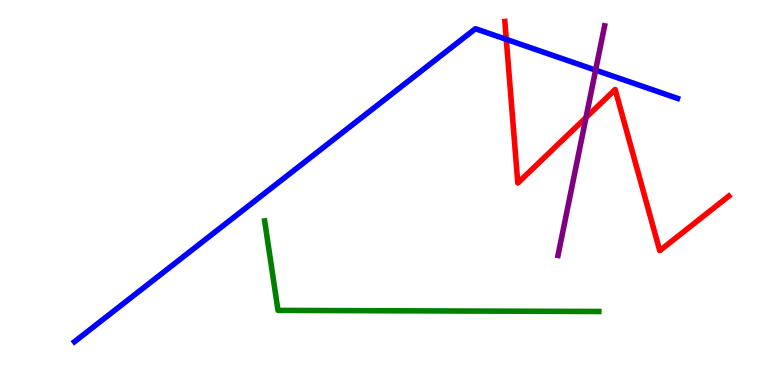[{'lines': ['blue', 'red'], 'intersections': [{'x': 6.53, 'y': 8.98}]}, {'lines': ['green', 'red'], 'intersections': []}, {'lines': ['purple', 'red'], 'intersections': [{'x': 7.56, 'y': 6.95}]}, {'lines': ['blue', 'green'], 'intersections': []}, {'lines': ['blue', 'purple'], 'intersections': [{'x': 7.69, 'y': 8.18}]}, {'lines': ['green', 'purple'], 'intersections': []}]